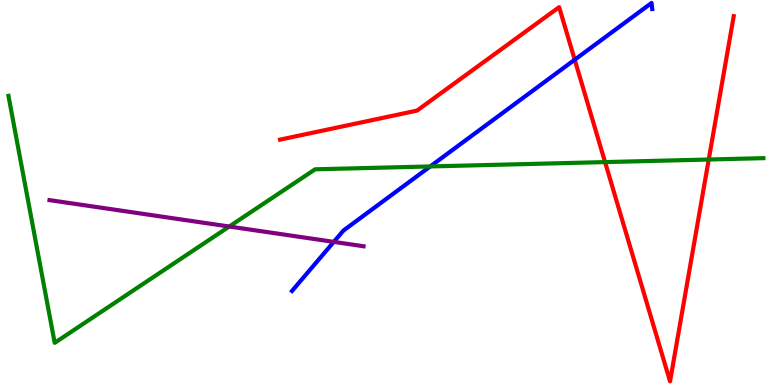[{'lines': ['blue', 'red'], 'intersections': [{'x': 7.42, 'y': 8.45}]}, {'lines': ['green', 'red'], 'intersections': [{'x': 7.81, 'y': 5.79}, {'x': 9.14, 'y': 5.86}]}, {'lines': ['purple', 'red'], 'intersections': []}, {'lines': ['blue', 'green'], 'intersections': [{'x': 5.55, 'y': 5.68}]}, {'lines': ['blue', 'purple'], 'intersections': [{'x': 4.31, 'y': 3.72}]}, {'lines': ['green', 'purple'], 'intersections': [{'x': 2.96, 'y': 4.12}]}]